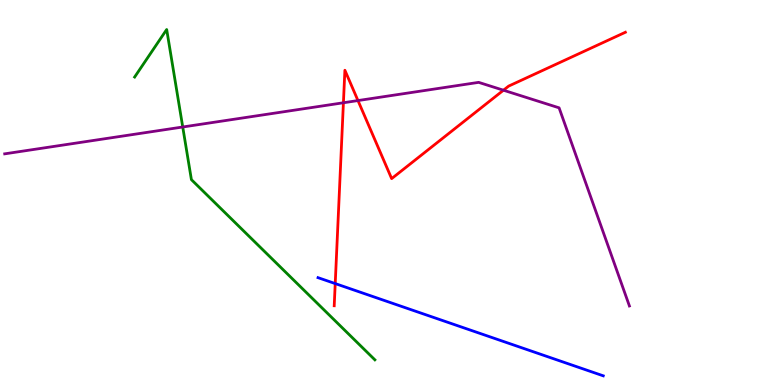[{'lines': ['blue', 'red'], 'intersections': [{'x': 4.33, 'y': 2.63}]}, {'lines': ['green', 'red'], 'intersections': []}, {'lines': ['purple', 'red'], 'intersections': [{'x': 4.43, 'y': 7.33}, {'x': 4.62, 'y': 7.39}, {'x': 6.5, 'y': 7.66}]}, {'lines': ['blue', 'green'], 'intersections': []}, {'lines': ['blue', 'purple'], 'intersections': []}, {'lines': ['green', 'purple'], 'intersections': [{'x': 2.36, 'y': 6.7}]}]